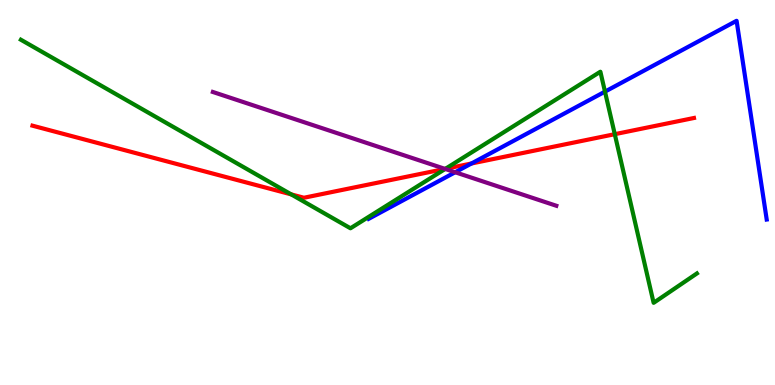[{'lines': ['blue', 'red'], 'intersections': [{'x': 6.08, 'y': 5.75}]}, {'lines': ['green', 'red'], 'intersections': [{'x': 3.76, 'y': 4.95}, {'x': 5.75, 'y': 5.61}, {'x': 7.93, 'y': 6.51}]}, {'lines': ['purple', 'red'], 'intersections': [{'x': 5.74, 'y': 5.61}]}, {'lines': ['blue', 'green'], 'intersections': [{'x': 7.81, 'y': 7.62}]}, {'lines': ['blue', 'purple'], 'intersections': [{'x': 5.87, 'y': 5.53}]}, {'lines': ['green', 'purple'], 'intersections': [{'x': 5.74, 'y': 5.61}]}]